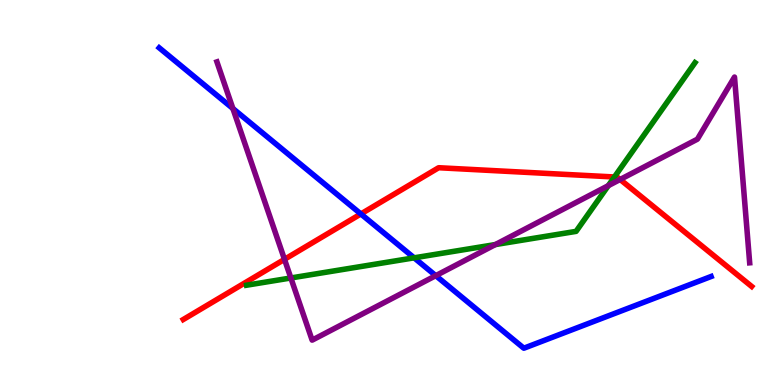[{'lines': ['blue', 'red'], 'intersections': [{'x': 4.66, 'y': 4.44}]}, {'lines': ['green', 'red'], 'intersections': [{'x': 7.93, 'y': 5.4}]}, {'lines': ['purple', 'red'], 'intersections': [{'x': 3.67, 'y': 3.26}, {'x': 8.0, 'y': 5.34}]}, {'lines': ['blue', 'green'], 'intersections': [{'x': 5.34, 'y': 3.3}]}, {'lines': ['blue', 'purple'], 'intersections': [{'x': 3.0, 'y': 7.18}, {'x': 5.62, 'y': 2.84}]}, {'lines': ['green', 'purple'], 'intersections': [{'x': 3.75, 'y': 2.78}, {'x': 6.39, 'y': 3.65}, {'x': 7.85, 'y': 5.18}]}]